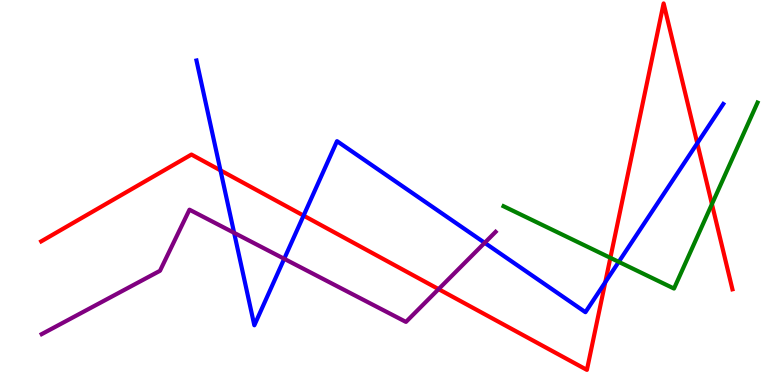[{'lines': ['blue', 'red'], 'intersections': [{'x': 2.84, 'y': 5.58}, {'x': 3.92, 'y': 4.4}, {'x': 7.81, 'y': 2.67}, {'x': 9.0, 'y': 6.28}]}, {'lines': ['green', 'red'], 'intersections': [{'x': 7.88, 'y': 3.3}, {'x': 9.19, 'y': 4.7}]}, {'lines': ['purple', 'red'], 'intersections': [{'x': 5.66, 'y': 2.49}]}, {'lines': ['blue', 'green'], 'intersections': [{'x': 7.98, 'y': 3.2}]}, {'lines': ['blue', 'purple'], 'intersections': [{'x': 3.02, 'y': 3.95}, {'x': 3.67, 'y': 3.28}, {'x': 6.25, 'y': 3.69}]}, {'lines': ['green', 'purple'], 'intersections': []}]